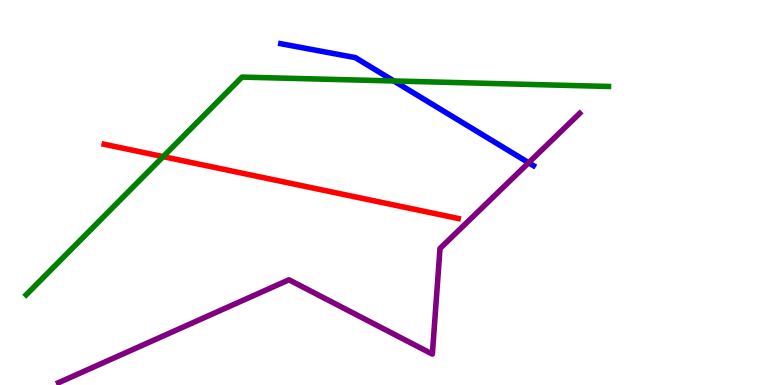[{'lines': ['blue', 'red'], 'intersections': []}, {'lines': ['green', 'red'], 'intersections': [{'x': 2.11, 'y': 5.93}]}, {'lines': ['purple', 'red'], 'intersections': []}, {'lines': ['blue', 'green'], 'intersections': [{'x': 5.08, 'y': 7.9}]}, {'lines': ['blue', 'purple'], 'intersections': [{'x': 6.82, 'y': 5.77}]}, {'lines': ['green', 'purple'], 'intersections': []}]